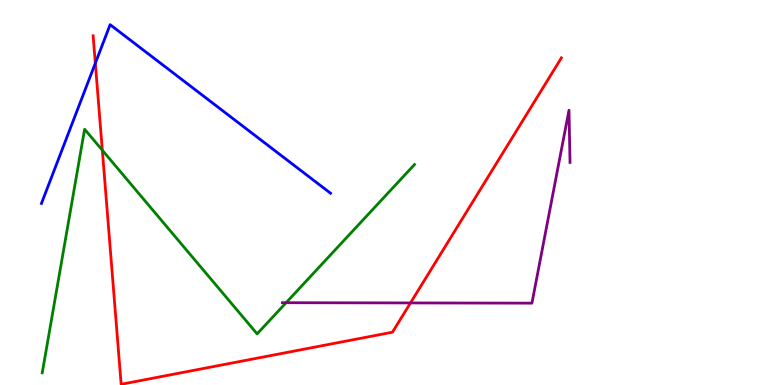[{'lines': ['blue', 'red'], 'intersections': [{'x': 1.23, 'y': 8.36}]}, {'lines': ['green', 'red'], 'intersections': [{'x': 1.32, 'y': 6.1}]}, {'lines': ['purple', 'red'], 'intersections': [{'x': 5.3, 'y': 2.13}]}, {'lines': ['blue', 'green'], 'intersections': []}, {'lines': ['blue', 'purple'], 'intersections': []}, {'lines': ['green', 'purple'], 'intersections': [{'x': 3.69, 'y': 2.14}]}]